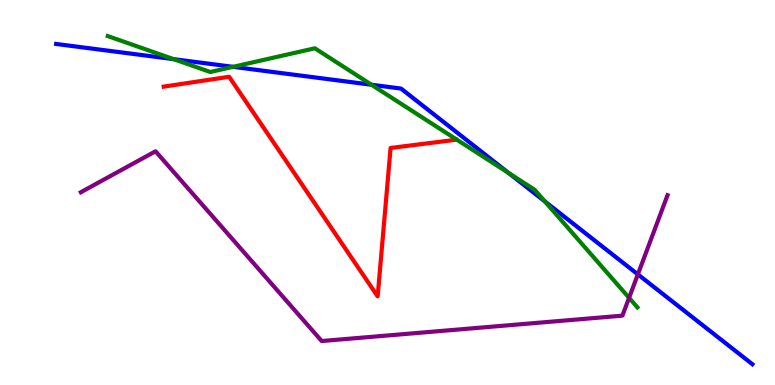[{'lines': ['blue', 'red'], 'intersections': []}, {'lines': ['green', 'red'], 'intersections': []}, {'lines': ['purple', 'red'], 'intersections': []}, {'lines': ['blue', 'green'], 'intersections': [{'x': 2.24, 'y': 8.46}, {'x': 3.01, 'y': 8.26}, {'x': 4.79, 'y': 7.8}, {'x': 6.56, 'y': 5.5}, {'x': 7.03, 'y': 4.77}]}, {'lines': ['blue', 'purple'], 'intersections': [{'x': 8.23, 'y': 2.87}]}, {'lines': ['green', 'purple'], 'intersections': [{'x': 8.12, 'y': 2.26}]}]